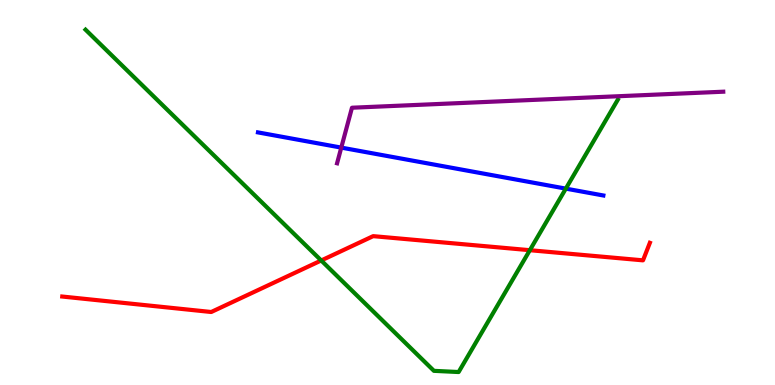[{'lines': ['blue', 'red'], 'intersections': []}, {'lines': ['green', 'red'], 'intersections': [{'x': 4.14, 'y': 3.23}, {'x': 6.84, 'y': 3.5}]}, {'lines': ['purple', 'red'], 'intersections': []}, {'lines': ['blue', 'green'], 'intersections': [{'x': 7.3, 'y': 5.1}]}, {'lines': ['blue', 'purple'], 'intersections': [{'x': 4.4, 'y': 6.17}]}, {'lines': ['green', 'purple'], 'intersections': []}]